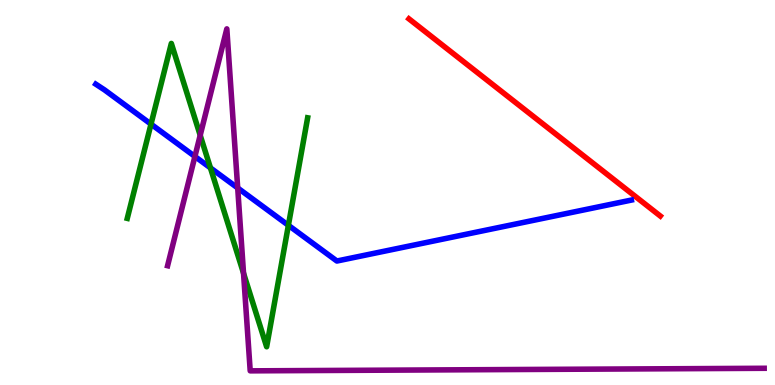[{'lines': ['blue', 'red'], 'intersections': []}, {'lines': ['green', 'red'], 'intersections': []}, {'lines': ['purple', 'red'], 'intersections': []}, {'lines': ['blue', 'green'], 'intersections': [{'x': 1.95, 'y': 6.78}, {'x': 2.72, 'y': 5.64}, {'x': 3.72, 'y': 4.15}]}, {'lines': ['blue', 'purple'], 'intersections': [{'x': 2.52, 'y': 5.94}, {'x': 3.07, 'y': 5.12}]}, {'lines': ['green', 'purple'], 'intersections': [{'x': 2.58, 'y': 6.49}, {'x': 3.14, 'y': 2.9}]}]